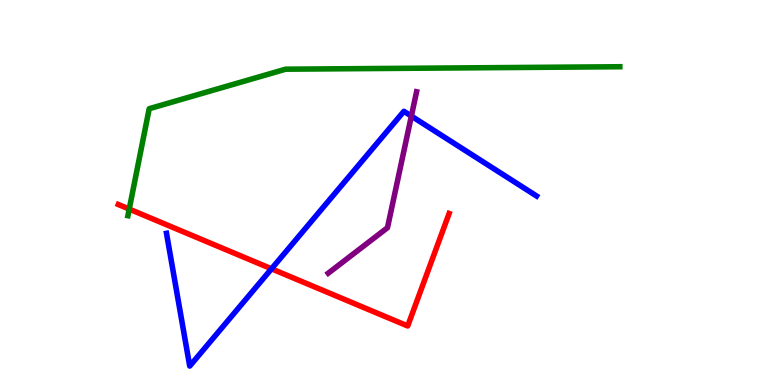[{'lines': ['blue', 'red'], 'intersections': [{'x': 3.5, 'y': 3.02}]}, {'lines': ['green', 'red'], 'intersections': [{'x': 1.67, 'y': 4.57}]}, {'lines': ['purple', 'red'], 'intersections': []}, {'lines': ['blue', 'green'], 'intersections': []}, {'lines': ['blue', 'purple'], 'intersections': [{'x': 5.31, 'y': 6.98}]}, {'lines': ['green', 'purple'], 'intersections': []}]